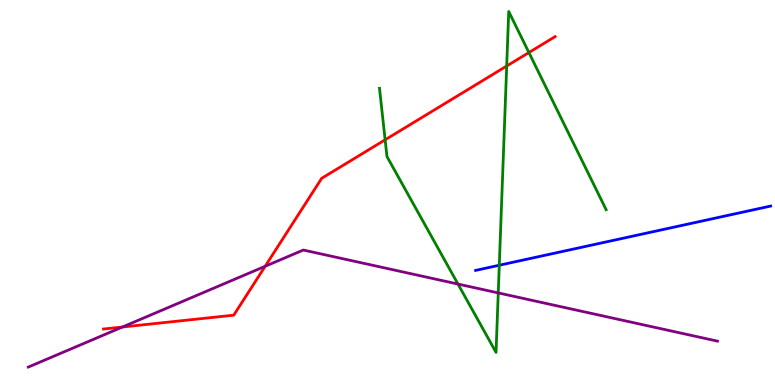[{'lines': ['blue', 'red'], 'intersections': []}, {'lines': ['green', 'red'], 'intersections': [{'x': 4.97, 'y': 6.37}, {'x': 6.54, 'y': 8.29}, {'x': 6.82, 'y': 8.64}]}, {'lines': ['purple', 'red'], 'intersections': [{'x': 1.58, 'y': 1.51}, {'x': 3.42, 'y': 3.08}]}, {'lines': ['blue', 'green'], 'intersections': [{'x': 6.44, 'y': 3.11}]}, {'lines': ['blue', 'purple'], 'intersections': []}, {'lines': ['green', 'purple'], 'intersections': [{'x': 5.91, 'y': 2.62}, {'x': 6.43, 'y': 2.39}]}]